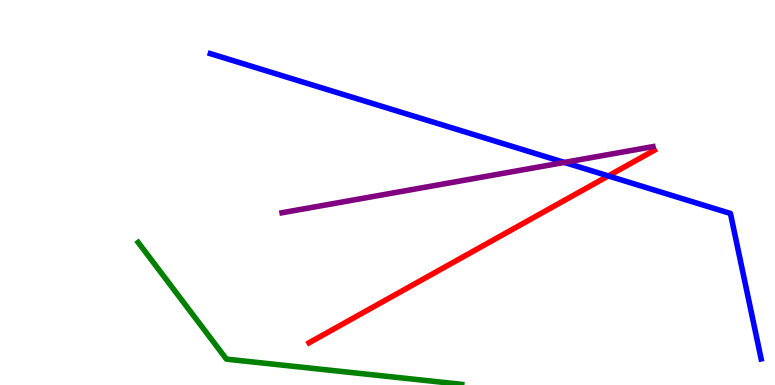[{'lines': ['blue', 'red'], 'intersections': [{'x': 7.85, 'y': 5.43}]}, {'lines': ['green', 'red'], 'intersections': []}, {'lines': ['purple', 'red'], 'intersections': []}, {'lines': ['blue', 'green'], 'intersections': []}, {'lines': ['blue', 'purple'], 'intersections': [{'x': 7.28, 'y': 5.78}]}, {'lines': ['green', 'purple'], 'intersections': []}]